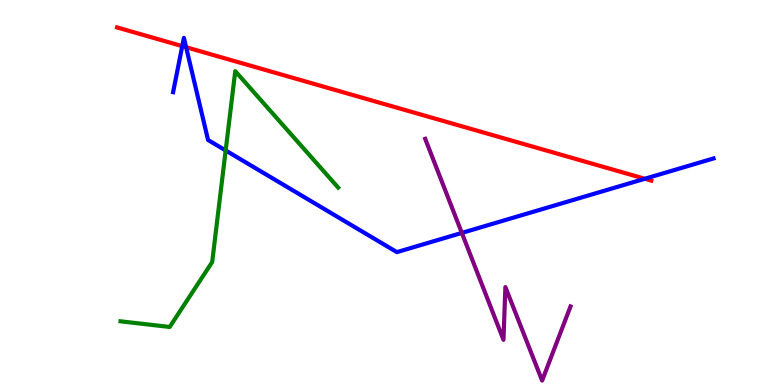[{'lines': ['blue', 'red'], 'intersections': [{'x': 2.35, 'y': 8.8}, {'x': 2.4, 'y': 8.77}, {'x': 8.32, 'y': 5.36}]}, {'lines': ['green', 'red'], 'intersections': []}, {'lines': ['purple', 'red'], 'intersections': []}, {'lines': ['blue', 'green'], 'intersections': [{'x': 2.91, 'y': 6.09}]}, {'lines': ['blue', 'purple'], 'intersections': [{'x': 5.96, 'y': 3.95}]}, {'lines': ['green', 'purple'], 'intersections': []}]